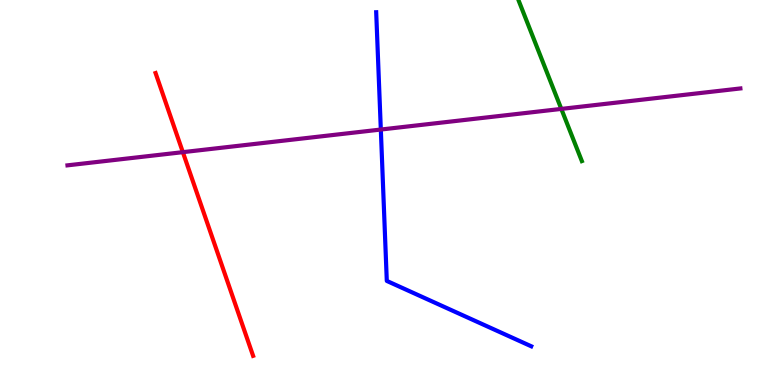[{'lines': ['blue', 'red'], 'intersections': []}, {'lines': ['green', 'red'], 'intersections': []}, {'lines': ['purple', 'red'], 'intersections': [{'x': 2.36, 'y': 6.05}]}, {'lines': ['blue', 'green'], 'intersections': []}, {'lines': ['blue', 'purple'], 'intersections': [{'x': 4.91, 'y': 6.64}]}, {'lines': ['green', 'purple'], 'intersections': [{'x': 7.24, 'y': 7.17}]}]